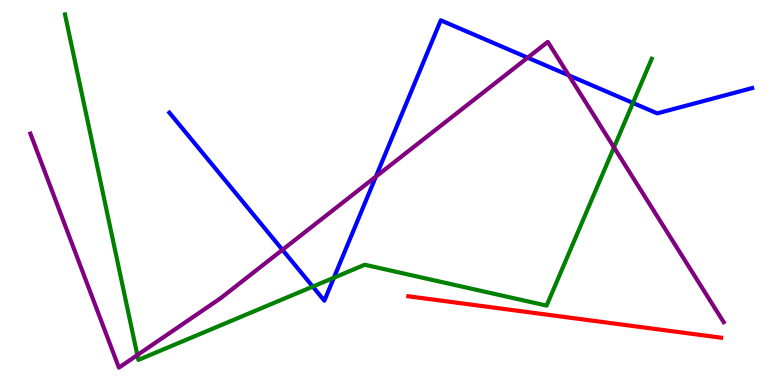[{'lines': ['blue', 'red'], 'intersections': []}, {'lines': ['green', 'red'], 'intersections': []}, {'lines': ['purple', 'red'], 'intersections': []}, {'lines': ['blue', 'green'], 'intersections': [{'x': 4.04, 'y': 2.56}, {'x': 4.31, 'y': 2.79}, {'x': 8.17, 'y': 7.33}]}, {'lines': ['blue', 'purple'], 'intersections': [{'x': 3.64, 'y': 3.51}, {'x': 4.85, 'y': 5.41}, {'x': 6.81, 'y': 8.5}, {'x': 7.34, 'y': 8.04}]}, {'lines': ['green', 'purple'], 'intersections': [{'x': 1.77, 'y': 0.778}, {'x': 7.92, 'y': 6.17}]}]